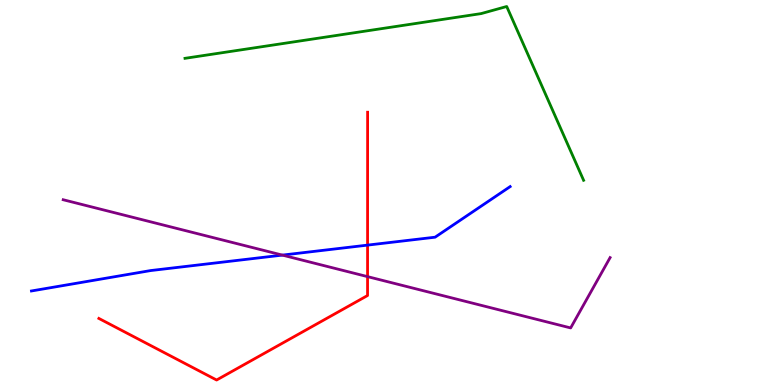[{'lines': ['blue', 'red'], 'intersections': [{'x': 4.74, 'y': 3.63}]}, {'lines': ['green', 'red'], 'intersections': []}, {'lines': ['purple', 'red'], 'intersections': [{'x': 4.74, 'y': 2.81}]}, {'lines': ['blue', 'green'], 'intersections': []}, {'lines': ['blue', 'purple'], 'intersections': [{'x': 3.64, 'y': 3.37}]}, {'lines': ['green', 'purple'], 'intersections': []}]